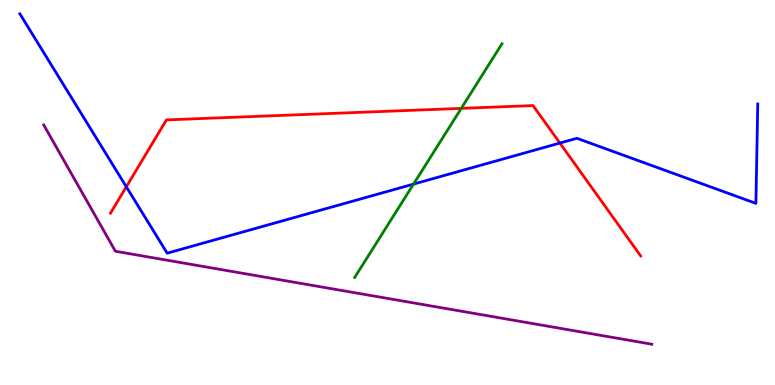[{'lines': ['blue', 'red'], 'intersections': [{'x': 1.63, 'y': 5.15}, {'x': 7.22, 'y': 6.28}]}, {'lines': ['green', 'red'], 'intersections': [{'x': 5.95, 'y': 7.19}]}, {'lines': ['purple', 'red'], 'intersections': []}, {'lines': ['blue', 'green'], 'intersections': [{'x': 5.34, 'y': 5.22}]}, {'lines': ['blue', 'purple'], 'intersections': []}, {'lines': ['green', 'purple'], 'intersections': []}]